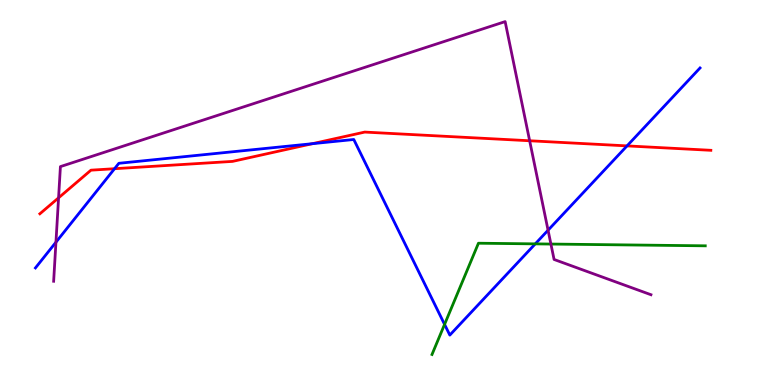[{'lines': ['blue', 'red'], 'intersections': [{'x': 1.48, 'y': 5.62}, {'x': 4.03, 'y': 6.27}, {'x': 8.09, 'y': 6.21}]}, {'lines': ['green', 'red'], 'intersections': []}, {'lines': ['purple', 'red'], 'intersections': [{'x': 0.756, 'y': 4.86}, {'x': 6.83, 'y': 6.34}]}, {'lines': ['blue', 'green'], 'intersections': [{'x': 5.74, 'y': 1.57}, {'x': 6.91, 'y': 3.67}]}, {'lines': ['blue', 'purple'], 'intersections': [{'x': 0.722, 'y': 3.71}, {'x': 7.07, 'y': 4.02}]}, {'lines': ['green', 'purple'], 'intersections': [{'x': 7.11, 'y': 3.66}]}]